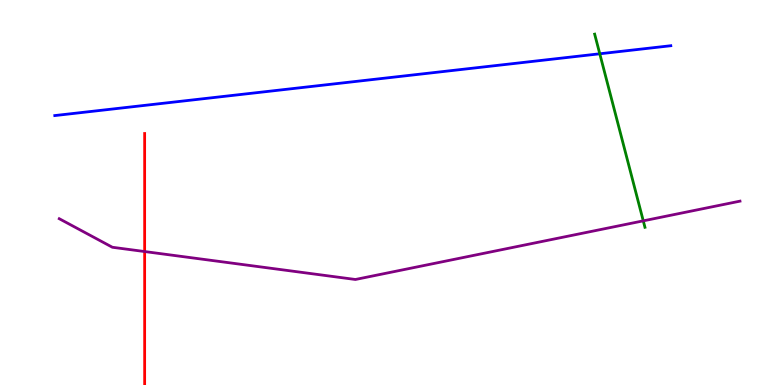[{'lines': ['blue', 'red'], 'intersections': []}, {'lines': ['green', 'red'], 'intersections': []}, {'lines': ['purple', 'red'], 'intersections': [{'x': 1.87, 'y': 3.47}]}, {'lines': ['blue', 'green'], 'intersections': [{'x': 7.74, 'y': 8.6}]}, {'lines': ['blue', 'purple'], 'intersections': []}, {'lines': ['green', 'purple'], 'intersections': [{'x': 8.3, 'y': 4.26}]}]